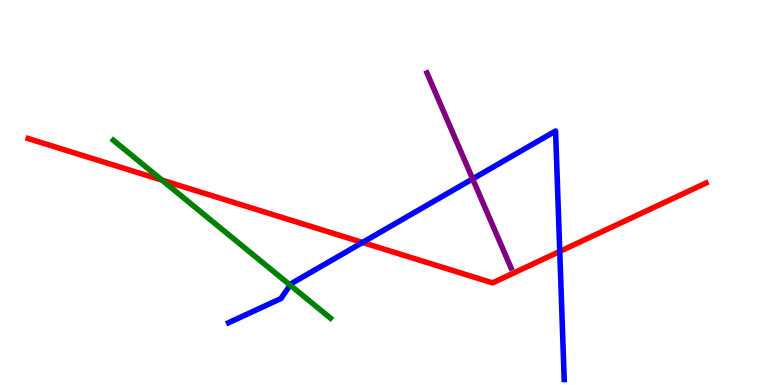[{'lines': ['blue', 'red'], 'intersections': [{'x': 4.68, 'y': 3.7}, {'x': 7.22, 'y': 3.47}]}, {'lines': ['green', 'red'], 'intersections': [{'x': 2.09, 'y': 5.32}]}, {'lines': ['purple', 'red'], 'intersections': []}, {'lines': ['blue', 'green'], 'intersections': [{'x': 3.74, 'y': 2.59}]}, {'lines': ['blue', 'purple'], 'intersections': [{'x': 6.1, 'y': 5.35}]}, {'lines': ['green', 'purple'], 'intersections': []}]